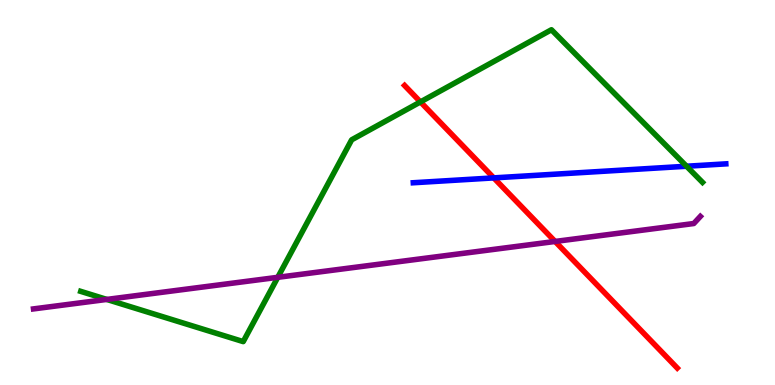[{'lines': ['blue', 'red'], 'intersections': [{'x': 6.37, 'y': 5.38}]}, {'lines': ['green', 'red'], 'intersections': [{'x': 5.43, 'y': 7.35}]}, {'lines': ['purple', 'red'], 'intersections': [{'x': 7.16, 'y': 3.73}]}, {'lines': ['blue', 'green'], 'intersections': [{'x': 8.86, 'y': 5.68}]}, {'lines': ['blue', 'purple'], 'intersections': []}, {'lines': ['green', 'purple'], 'intersections': [{'x': 1.38, 'y': 2.22}, {'x': 3.58, 'y': 2.8}]}]